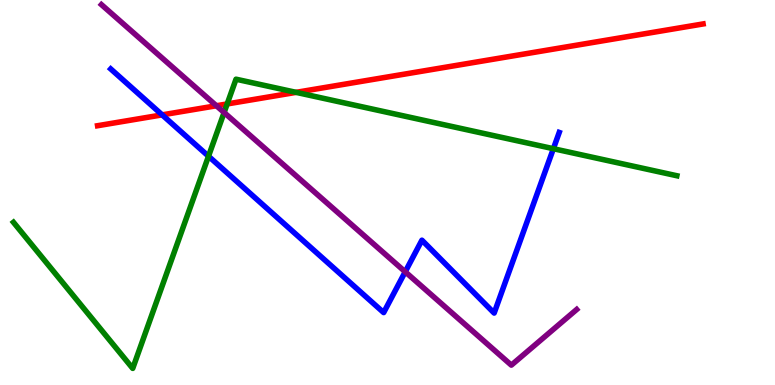[{'lines': ['blue', 'red'], 'intersections': [{'x': 2.09, 'y': 7.02}]}, {'lines': ['green', 'red'], 'intersections': [{'x': 2.93, 'y': 7.3}, {'x': 3.82, 'y': 7.6}]}, {'lines': ['purple', 'red'], 'intersections': [{'x': 2.79, 'y': 7.25}]}, {'lines': ['blue', 'green'], 'intersections': [{'x': 2.69, 'y': 5.94}, {'x': 7.14, 'y': 6.14}]}, {'lines': ['blue', 'purple'], 'intersections': [{'x': 5.23, 'y': 2.94}]}, {'lines': ['green', 'purple'], 'intersections': [{'x': 2.89, 'y': 7.08}]}]